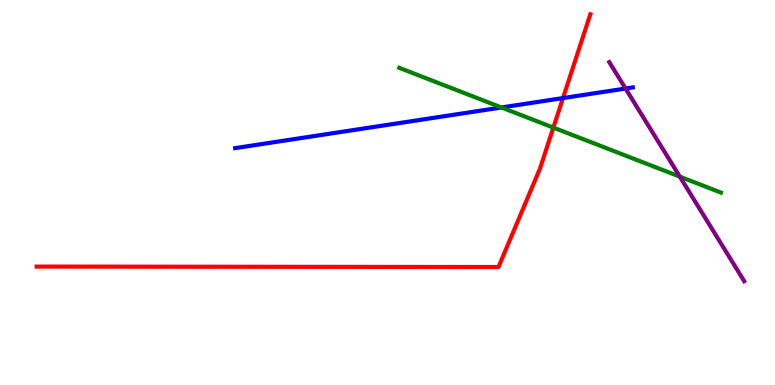[{'lines': ['blue', 'red'], 'intersections': [{'x': 7.26, 'y': 7.45}]}, {'lines': ['green', 'red'], 'intersections': [{'x': 7.14, 'y': 6.69}]}, {'lines': ['purple', 'red'], 'intersections': []}, {'lines': ['blue', 'green'], 'intersections': [{'x': 6.47, 'y': 7.21}]}, {'lines': ['blue', 'purple'], 'intersections': [{'x': 8.07, 'y': 7.7}]}, {'lines': ['green', 'purple'], 'intersections': [{'x': 8.77, 'y': 5.41}]}]